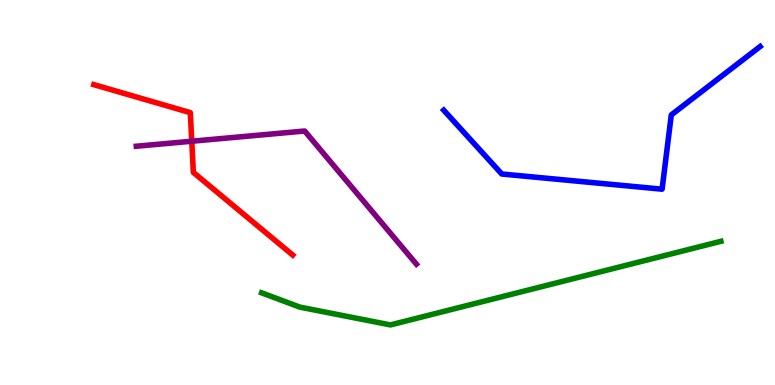[{'lines': ['blue', 'red'], 'intersections': []}, {'lines': ['green', 'red'], 'intersections': []}, {'lines': ['purple', 'red'], 'intersections': [{'x': 2.47, 'y': 6.33}]}, {'lines': ['blue', 'green'], 'intersections': []}, {'lines': ['blue', 'purple'], 'intersections': []}, {'lines': ['green', 'purple'], 'intersections': []}]